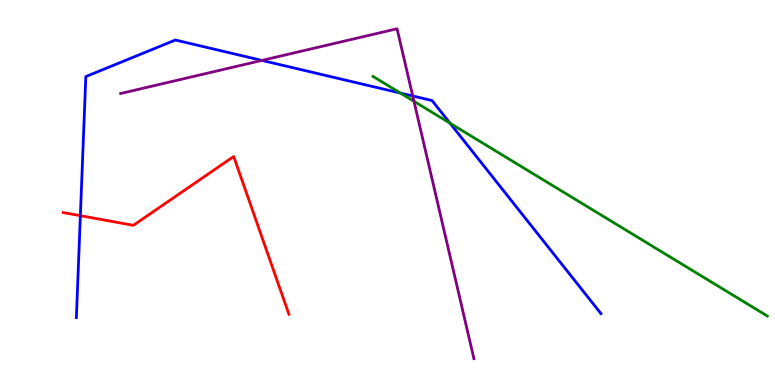[{'lines': ['blue', 'red'], 'intersections': [{'x': 1.04, 'y': 4.4}]}, {'lines': ['green', 'red'], 'intersections': []}, {'lines': ['purple', 'red'], 'intersections': []}, {'lines': ['blue', 'green'], 'intersections': [{'x': 5.17, 'y': 7.58}, {'x': 5.81, 'y': 6.8}]}, {'lines': ['blue', 'purple'], 'intersections': [{'x': 3.38, 'y': 8.43}, {'x': 5.33, 'y': 7.51}]}, {'lines': ['green', 'purple'], 'intersections': [{'x': 5.34, 'y': 7.37}]}]